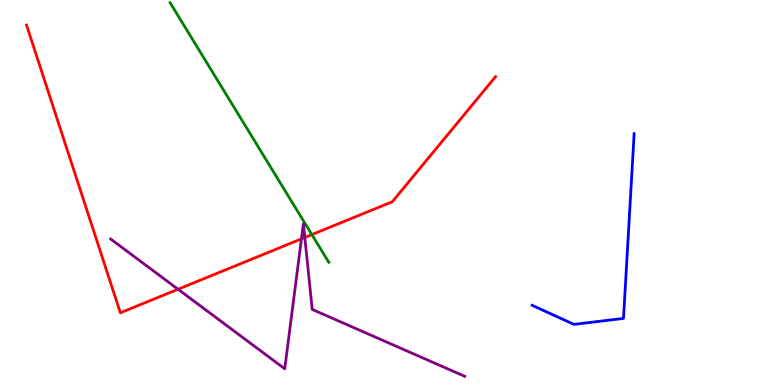[{'lines': ['blue', 'red'], 'intersections': []}, {'lines': ['green', 'red'], 'intersections': [{'x': 4.02, 'y': 3.91}]}, {'lines': ['purple', 'red'], 'intersections': [{'x': 2.3, 'y': 2.49}, {'x': 3.89, 'y': 3.8}, {'x': 3.93, 'y': 3.83}]}, {'lines': ['blue', 'green'], 'intersections': []}, {'lines': ['blue', 'purple'], 'intersections': []}, {'lines': ['green', 'purple'], 'intersections': []}]